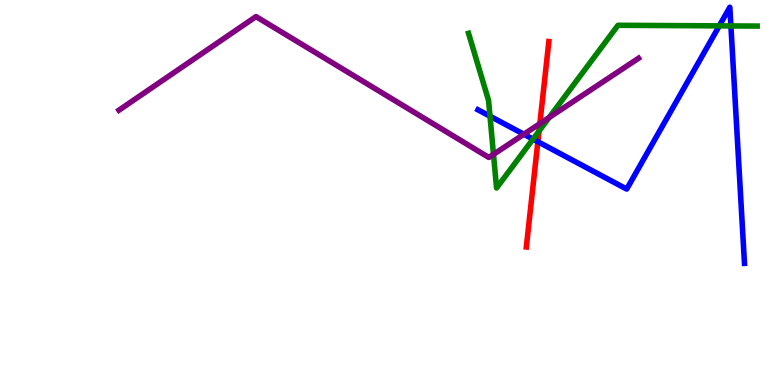[{'lines': ['blue', 'red'], 'intersections': [{'x': 6.94, 'y': 6.32}]}, {'lines': ['green', 'red'], 'intersections': [{'x': 6.96, 'y': 6.6}]}, {'lines': ['purple', 'red'], 'intersections': [{'x': 6.97, 'y': 6.79}]}, {'lines': ['blue', 'green'], 'intersections': [{'x': 6.32, 'y': 6.98}, {'x': 6.88, 'y': 6.39}, {'x': 9.28, 'y': 9.33}, {'x': 9.43, 'y': 9.33}]}, {'lines': ['blue', 'purple'], 'intersections': [{'x': 6.76, 'y': 6.51}]}, {'lines': ['green', 'purple'], 'intersections': [{'x': 6.37, 'y': 5.99}, {'x': 7.09, 'y': 6.95}]}]